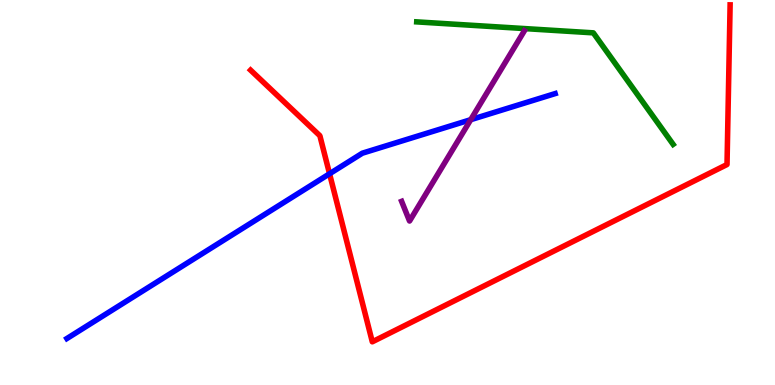[{'lines': ['blue', 'red'], 'intersections': [{'x': 4.25, 'y': 5.49}]}, {'lines': ['green', 'red'], 'intersections': []}, {'lines': ['purple', 'red'], 'intersections': []}, {'lines': ['blue', 'green'], 'intersections': []}, {'lines': ['blue', 'purple'], 'intersections': [{'x': 6.07, 'y': 6.89}]}, {'lines': ['green', 'purple'], 'intersections': []}]